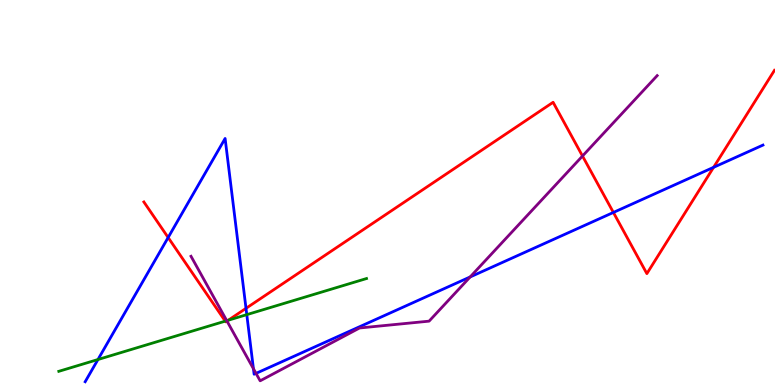[{'lines': ['blue', 'red'], 'intersections': [{'x': 2.17, 'y': 3.83}, {'x': 3.17, 'y': 1.99}, {'x': 7.91, 'y': 4.48}, {'x': 9.21, 'y': 5.65}]}, {'lines': ['green', 'red'], 'intersections': [{'x': 2.91, 'y': 1.66}, {'x': 2.95, 'y': 1.68}]}, {'lines': ['purple', 'red'], 'intersections': [{'x': 2.93, 'y': 1.66}, {'x': 7.52, 'y': 5.95}]}, {'lines': ['blue', 'green'], 'intersections': [{'x': 1.26, 'y': 0.662}, {'x': 3.18, 'y': 1.83}]}, {'lines': ['blue', 'purple'], 'intersections': [{'x': 3.27, 'y': 0.423}, {'x': 3.3, 'y': 0.302}, {'x': 6.07, 'y': 2.81}]}, {'lines': ['green', 'purple'], 'intersections': [{'x': 2.93, 'y': 1.67}]}]